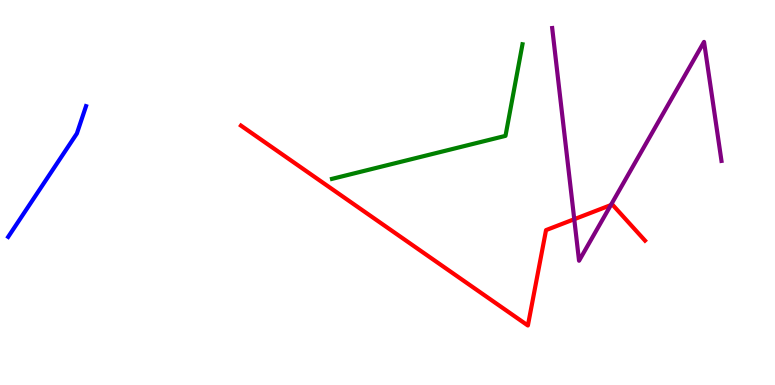[{'lines': ['blue', 'red'], 'intersections': []}, {'lines': ['green', 'red'], 'intersections': []}, {'lines': ['purple', 'red'], 'intersections': [{'x': 7.41, 'y': 4.31}, {'x': 7.88, 'y': 4.67}]}, {'lines': ['blue', 'green'], 'intersections': []}, {'lines': ['blue', 'purple'], 'intersections': []}, {'lines': ['green', 'purple'], 'intersections': []}]